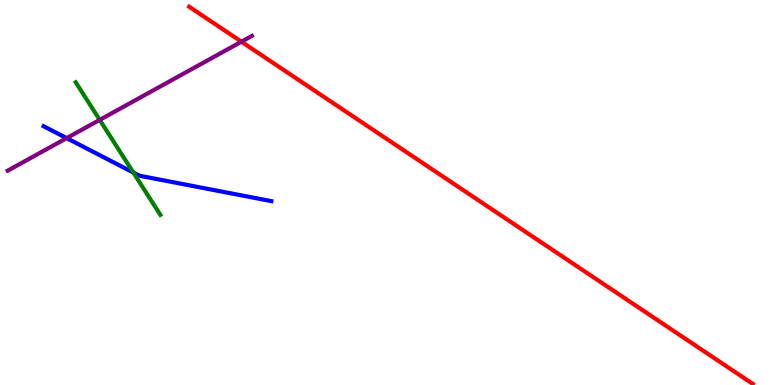[{'lines': ['blue', 'red'], 'intersections': []}, {'lines': ['green', 'red'], 'intersections': []}, {'lines': ['purple', 'red'], 'intersections': [{'x': 3.12, 'y': 8.92}]}, {'lines': ['blue', 'green'], 'intersections': [{'x': 1.72, 'y': 5.52}]}, {'lines': ['blue', 'purple'], 'intersections': [{'x': 0.86, 'y': 6.41}]}, {'lines': ['green', 'purple'], 'intersections': [{'x': 1.29, 'y': 6.89}]}]